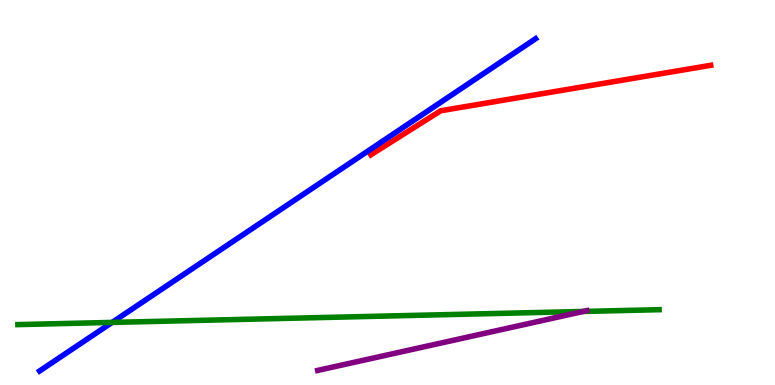[{'lines': ['blue', 'red'], 'intersections': []}, {'lines': ['green', 'red'], 'intersections': []}, {'lines': ['purple', 'red'], 'intersections': []}, {'lines': ['blue', 'green'], 'intersections': [{'x': 1.45, 'y': 1.63}]}, {'lines': ['blue', 'purple'], 'intersections': []}, {'lines': ['green', 'purple'], 'intersections': [{'x': 7.53, 'y': 1.91}]}]